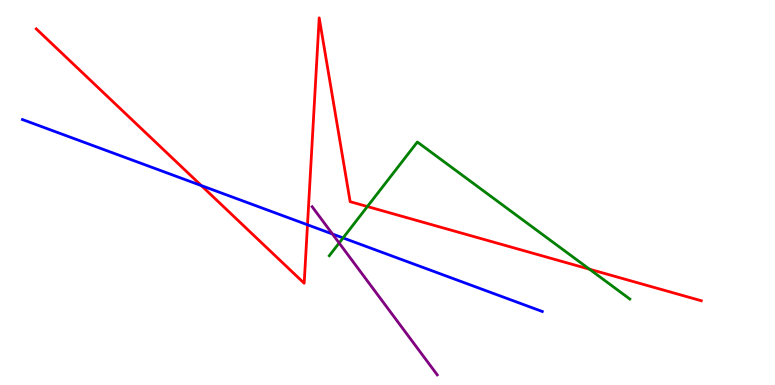[{'lines': ['blue', 'red'], 'intersections': [{'x': 2.6, 'y': 5.18}, {'x': 3.97, 'y': 4.16}]}, {'lines': ['green', 'red'], 'intersections': [{'x': 4.74, 'y': 4.64}, {'x': 7.61, 'y': 3.01}]}, {'lines': ['purple', 'red'], 'intersections': []}, {'lines': ['blue', 'green'], 'intersections': [{'x': 4.43, 'y': 3.82}]}, {'lines': ['blue', 'purple'], 'intersections': [{'x': 4.29, 'y': 3.92}]}, {'lines': ['green', 'purple'], 'intersections': [{'x': 4.38, 'y': 3.69}]}]